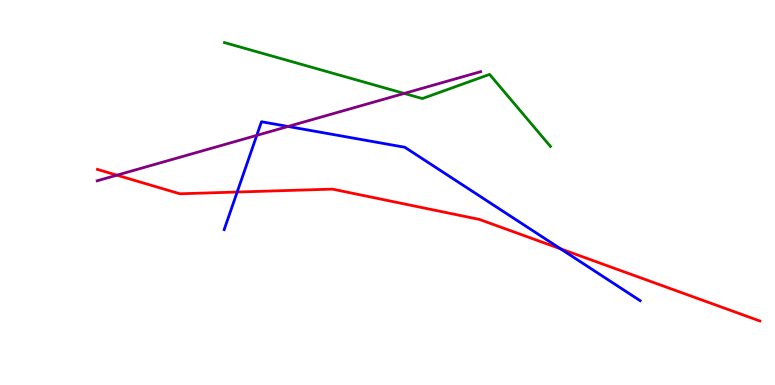[{'lines': ['blue', 'red'], 'intersections': [{'x': 3.06, 'y': 5.01}, {'x': 7.23, 'y': 3.54}]}, {'lines': ['green', 'red'], 'intersections': []}, {'lines': ['purple', 'red'], 'intersections': [{'x': 1.51, 'y': 5.45}]}, {'lines': ['blue', 'green'], 'intersections': []}, {'lines': ['blue', 'purple'], 'intersections': [{'x': 3.31, 'y': 6.48}, {'x': 3.72, 'y': 6.71}]}, {'lines': ['green', 'purple'], 'intersections': [{'x': 5.22, 'y': 7.57}]}]